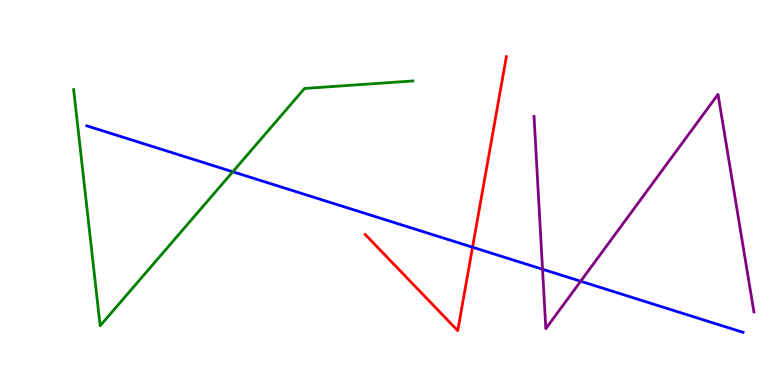[{'lines': ['blue', 'red'], 'intersections': [{'x': 6.1, 'y': 3.58}]}, {'lines': ['green', 'red'], 'intersections': []}, {'lines': ['purple', 'red'], 'intersections': []}, {'lines': ['blue', 'green'], 'intersections': [{'x': 3.0, 'y': 5.54}]}, {'lines': ['blue', 'purple'], 'intersections': [{'x': 7.0, 'y': 3.01}, {'x': 7.49, 'y': 2.69}]}, {'lines': ['green', 'purple'], 'intersections': []}]